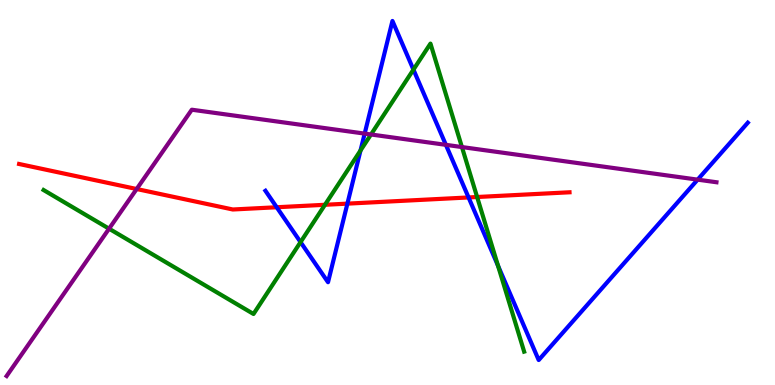[{'lines': ['blue', 'red'], 'intersections': [{'x': 3.57, 'y': 4.62}, {'x': 4.48, 'y': 4.71}, {'x': 6.05, 'y': 4.87}]}, {'lines': ['green', 'red'], 'intersections': [{'x': 4.19, 'y': 4.68}, {'x': 6.16, 'y': 4.88}]}, {'lines': ['purple', 'red'], 'intersections': [{'x': 1.76, 'y': 5.09}]}, {'lines': ['blue', 'green'], 'intersections': [{'x': 3.88, 'y': 3.71}, {'x': 4.65, 'y': 6.09}, {'x': 5.33, 'y': 8.19}, {'x': 6.43, 'y': 3.1}]}, {'lines': ['blue', 'purple'], 'intersections': [{'x': 4.71, 'y': 6.53}, {'x': 5.75, 'y': 6.24}, {'x': 9.0, 'y': 5.33}]}, {'lines': ['green', 'purple'], 'intersections': [{'x': 1.41, 'y': 4.06}, {'x': 4.79, 'y': 6.51}, {'x': 5.96, 'y': 6.18}]}]